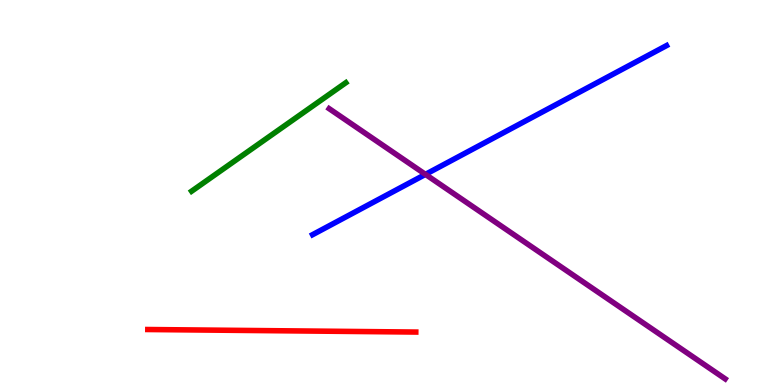[{'lines': ['blue', 'red'], 'intersections': []}, {'lines': ['green', 'red'], 'intersections': []}, {'lines': ['purple', 'red'], 'intersections': []}, {'lines': ['blue', 'green'], 'intersections': []}, {'lines': ['blue', 'purple'], 'intersections': [{'x': 5.49, 'y': 5.47}]}, {'lines': ['green', 'purple'], 'intersections': []}]